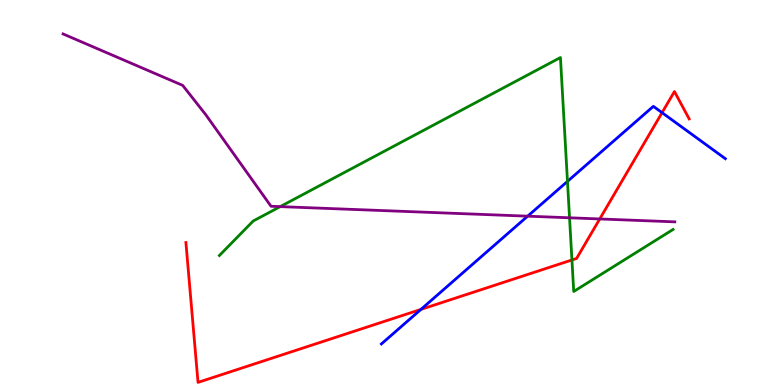[{'lines': ['blue', 'red'], 'intersections': [{'x': 5.43, 'y': 1.96}, {'x': 8.54, 'y': 7.07}]}, {'lines': ['green', 'red'], 'intersections': [{'x': 7.38, 'y': 3.25}]}, {'lines': ['purple', 'red'], 'intersections': [{'x': 7.74, 'y': 4.31}]}, {'lines': ['blue', 'green'], 'intersections': [{'x': 7.32, 'y': 5.29}]}, {'lines': ['blue', 'purple'], 'intersections': [{'x': 6.81, 'y': 4.39}]}, {'lines': ['green', 'purple'], 'intersections': [{'x': 3.62, 'y': 4.63}, {'x': 7.35, 'y': 4.34}]}]